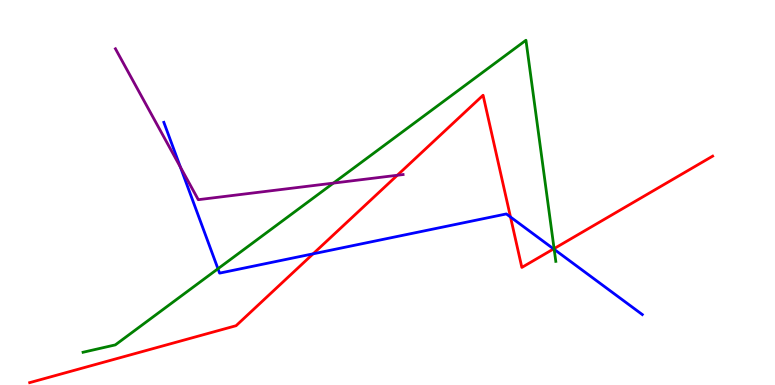[{'lines': ['blue', 'red'], 'intersections': [{'x': 4.04, 'y': 3.41}, {'x': 6.59, 'y': 4.36}, {'x': 7.14, 'y': 3.53}]}, {'lines': ['green', 'red'], 'intersections': [{'x': 7.15, 'y': 3.54}]}, {'lines': ['purple', 'red'], 'intersections': [{'x': 5.13, 'y': 5.45}]}, {'lines': ['blue', 'green'], 'intersections': [{'x': 2.81, 'y': 3.02}, {'x': 7.15, 'y': 3.52}]}, {'lines': ['blue', 'purple'], 'intersections': [{'x': 2.33, 'y': 5.66}]}, {'lines': ['green', 'purple'], 'intersections': [{'x': 4.3, 'y': 5.24}]}]